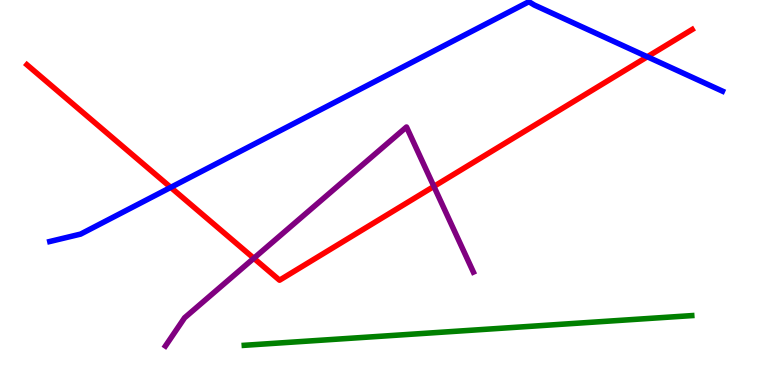[{'lines': ['blue', 'red'], 'intersections': [{'x': 2.2, 'y': 5.13}, {'x': 8.35, 'y': 8.53}]}, {'lines': ['green', 'red'], 'intersections': []}, {'lines': ['purple', 'red'], 'intersections': [{'x': 3.28, 'y': 3.29}, {'x': 5.6, 'y': 5.16}]}, {'lines': ['blue', 'green'], 'intersections': []}, {'lines': ['blue', 'purple'], 'intersections': []}, {'lines': ['green', 'purple'], 'intersections': []}]